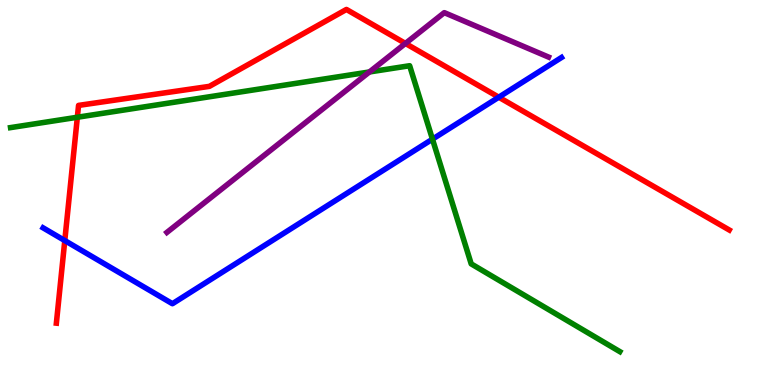[{'lines': ['blue', 'red'], 'intersections': [{'x': 0.836, 'y': 3.75}, {'x': 6.44, 'y': 7.48}]}, {'lines': ['green', 'red'], 'intersections': [{'x': 0.998, 'y': 6.95}]}, {'lines': ['purple', 'red'], 'intersections': [{'x': 5.23, 'y': 8.87}]}, {'lines': ['blue', 'green'], 'intersections': [{'x': 5.58, 'y': 6.39}]}, {'lines': ['blue', 'purple'], 'intersections': []}, {'lines': ['green', 'purple'], 'intersections': [{'x': 4.77, 'y': 8.13}]}]